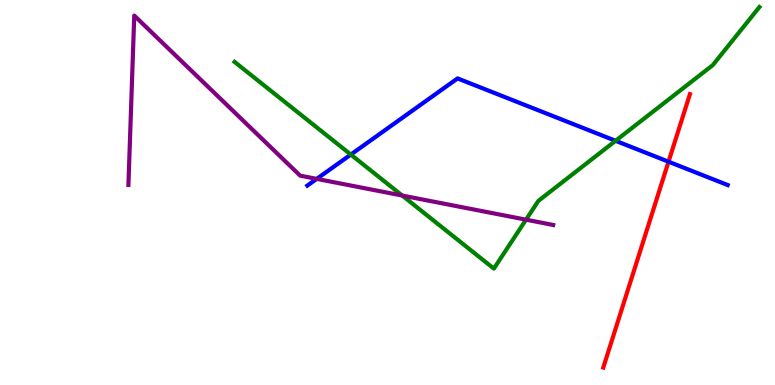[{'lines': ['blue', 'red'], 'intersections': [{'x': 8.63, 'y': 5.8}]}, {'lines': ['green', 'red'], 'intersections': []}, {'lines': ['purple', 'red'], 'intersections': []}, {'lines': ['blue', 'green'], 'intersections': [{'x': 4.53, 'y': 5.99}, {'x': 7.94, 'y': 6.34}]}, {'lines': ['blue', 'purple'], 'intersections': [{'x': 4.09, 'y': 5.35}]}, {'lines': ['green', 'purple'], 'intersections': [{'x': 5.19, 'y': 4.92}, {'x': 6.79, 'y': 4.29}]}]